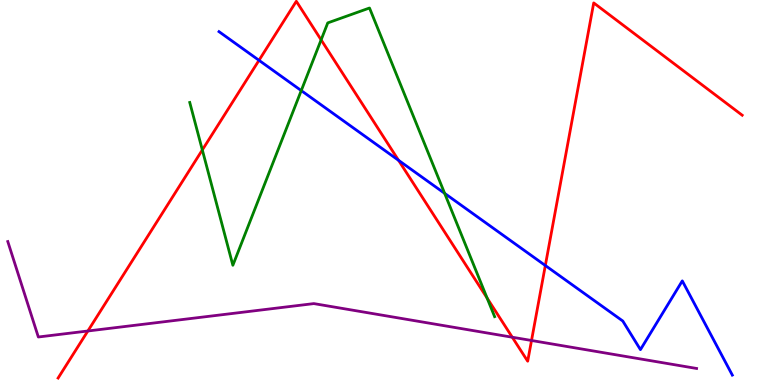[{'lines': ['blue', 'red'], 'intersections': [{'x': 3.34, 'y': 8.43}, {'x': 5.14, 'y': 5.84}, {'x': 7.04, 'y': 3.1}]}, {'lines': ['green', 'red'], 'intersections': [{'x': 2.61, 'y': 6.11}, {'x': 4.14, 'y': 8.96}, {'x': 6.29, 'y': 2.26}]}, {'lines': ['purple', 'red'], 'intersections': [{'x': 1.13, 'y': 1.4}, {'x': 6.61, 'y': 1.24}, {'x': 6.86, 'y': 1.16}]}, {'lines': ['blue', 'green'], 'intersections': [{'x': 3.89, 'y': 7.65}, {'x': 5.74, 'y': 4.98}]}, {'lines': ['blue', 'purple'], 'intersections': []}, {'lines': ['green', 'purple'], 'intersections': []}]